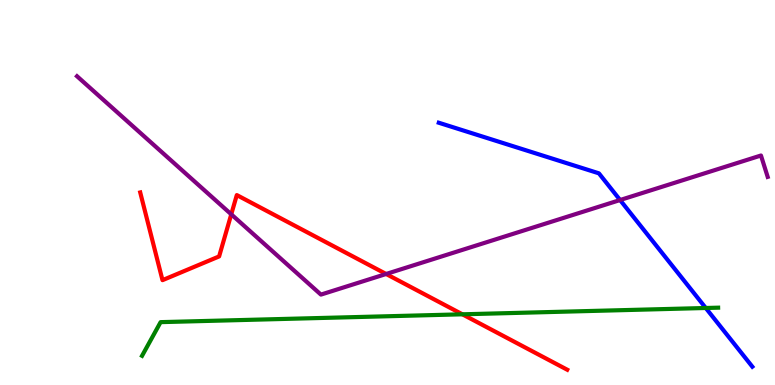[{'lines': ['blue', 'red'], 'intersections': []}, {'lines': ['green', 'red'], 'intersections': [{'x': 5.97, 'y': 1.84}]}, {'lines': ['purple', 'red'], 'intersections': [{'x': 2.98, 'y': 4.43}, {'x': 4.98, 'y': 2.88}]}, {'lines': ['blue', 'green'], 'intersections': [{'x': 9.11, 'y': 2.0}]}, {'lines': ['blue', 'purple'], 'intersections': [{'x': 8.0, 'y': 4.8}]}, {'lines': ['green', 'purple'], 'intersections': []}]